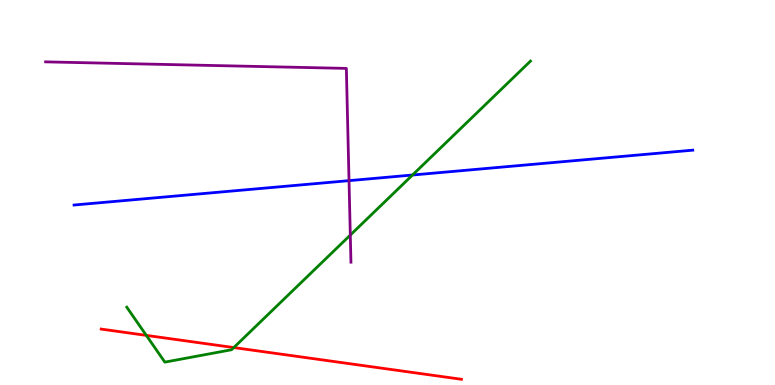[{'lines': ['blue', 'red'], 'intersections': []}, {'lines': ['green', 'red'], 'intersections': [{'x': 1.89, 'y': 1.29}, {'x': 3.02, 'y': 0.972}]}, {'lines': ['purple', 'red'], 'intersections': []}, {'lines': ['blue', 'green'], 'intersections': [{'x': 5.32, 'y': 5.45}]}, {'lines': ['blue', 'purple'], 'intersections': [{'x': 4.5, 'y': 5.31}]}, {'lines': ['green', 'purple'], 'intersections': [{'x': 4.52, 'y': 3.89}]}]